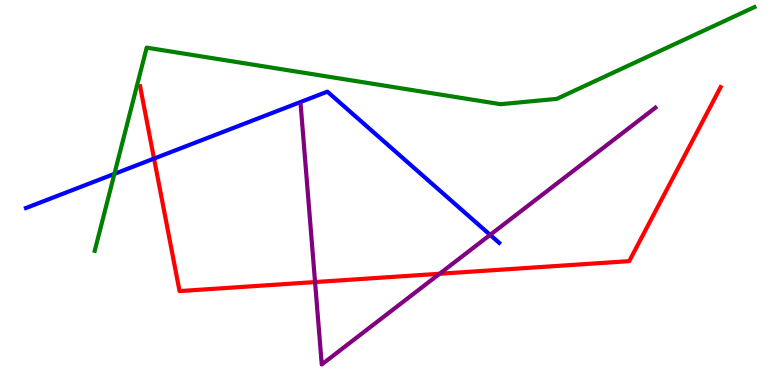[{'lines': ['blue', 'red'], 'intersections': [{'x': 1.99, 'y': 5.88}]}, {'lines': ['green', 'red'], 'intersections': []}, {'lines': ['purple', 'red'], 'intersections': [{'x': 4.07, 'y': 2.67}, {'x': 5.67, 'y': 2.89}]}, {'lines': ['blue', 'green'], 'intersections': [{'x': 1.48, 'y': 5.48}]}, {'lines': ['blue', 'purple'], 'intersections': [{'x': 6.32, 'y': 3.9}]}, {'lines': ['green', 'purple'], 'intersections': []}]